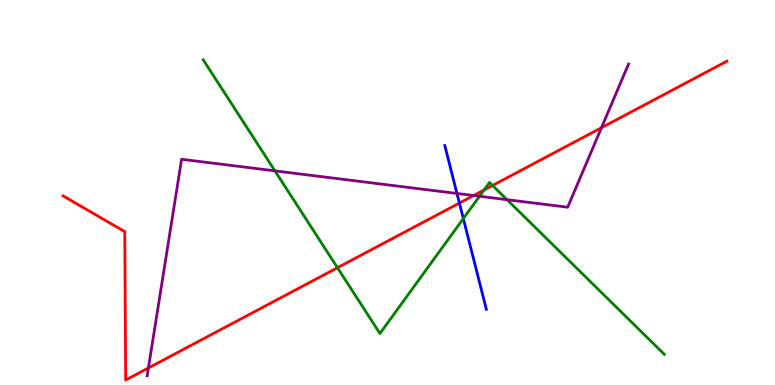[{'lines': ['blue', 'red'], 'intersections': [{'x': 5.93, 'y': 4.73}]}, {'lines': ['green', 'red'], 'intersections': [{'x': 4.35, 'y': 3.05}, {'x': 6.25, 'y': 5.07}, {'x': 6.36, 'y': 5.18}]}, {'lines': ['purple', 'red'], 'intersections': [{'x': 1.91, 'y': 0.442}, {'x': 6.11, 'y': 4.92}, {'x': 7.76, 'y': 6.68}]}, {'lines': ['blue', 'green'], 'intersections': [{'x': 5.98, 'y': 4.32}]}, {'lines': ['blue', 'purple'], 'intersections': [{'x': 5.9, 'y': 4.97}]}, {'lines': ['green', 'purple'], 'intersections': [{'x': 3.55, 'y': 5.56}, {'x': 6.19, 'y': 4.9}, {'x': 6.54, 'y': 4.81}]}]